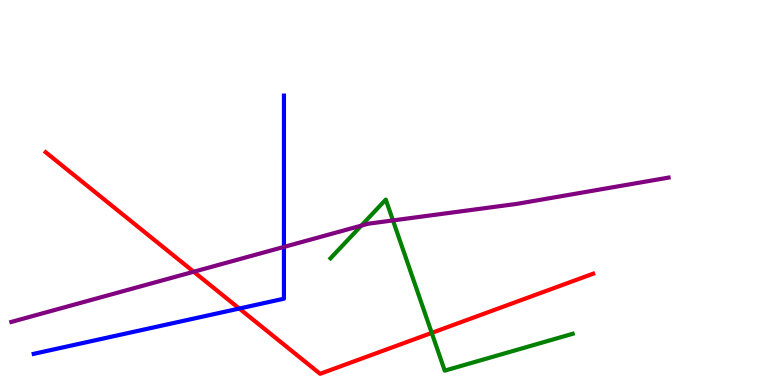[{'lines': ['blue', 'red'], 'intersections': [{'x': 3.09, 'y': 1.99}]}, {'lines': ['green', 'red'], 'intersections': [{'x': 5.57, 'y': 1.35}]}, {'lines': ['purple', 'red'], 'intersections': [{'x': 2.5, 'y': 2.94}]}, {'lines': ['blue', 'green'], 'intersections': []}, {'lines': ['blue', 'purple'], 'intersections': [{'x': 3.66, 'y': 3.59}]}, {'lines': ['green', 'purple'], 'intersections': [{'x': 4.66, 'y': 4.14}, {'x': 5.07, 'y': 4.27}]}]